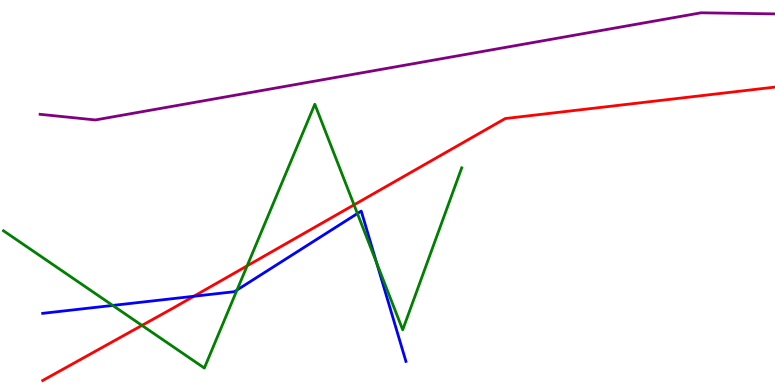[{'lines': ['blue', 'red'], 'intersections': [{'x': 2.5, 'y': 2.3}]}, {'lines': ['green', 'red'], 'intersections': [{'x': 1.83, 'y': 1.55}, {'x': 3.19, 'y': 3.09}, {'x': 4.57, 'y': 4.68}]}, {'lines': ['purple', 'red'], 'intersections': []}, {'lines': ['blue', 'green'], 'intersections': [{'x': 1.45, 'y': 2.07}, {'x': 3.06, 'y': 2.47}, {'x': 4.61, 'y': 4.45}, {'x': 4.86, 'y': 3.17}]}, {'lines': ['blue', 'purple'], 'intersections': []}, {'lines': ['green', 'purple'], 'intersections': []}]